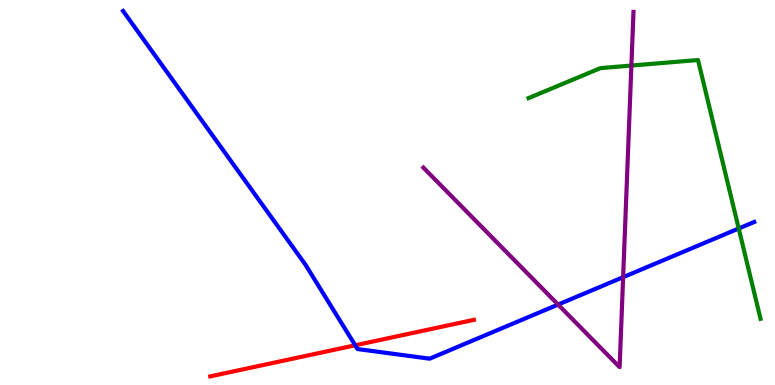[{'lines': ['blue', 'red'], 'intersections': [{'x': 4.58, 'y': 1.03}]}, {'lines': ['green', 'red'], 'intersections': []}, {'lines': ['purple', 'red'], 'intersections': []}, {'lines': ['blue', 'green'], 'intersections': [{'x': 9.53, 'y': 4.07}]}, {'lines': ['blue', 'purple'], 'intersections': [{'x': 7.2, 'y': 2.09}, {'x': 8.04, 'y': 2.8}]}, {'lines': ['green', 'purple'], 'intersections': [{'x': 8.15, 'y': 8.3}]}]